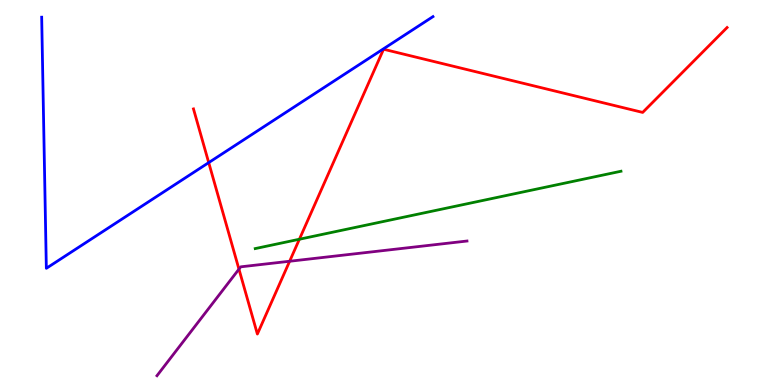[{'lines': ['blue', 'red'], 'intersections': [{'x': 2.69, 'y': 5.78}]}, {'lines': ['green', 'red'], 'intersections': [{'x': 3.86, 'y': 3.79}]}, {'lines': ['purple', 'red'], 'intersections': [{'x': 3.08, 'y': 3.01}, {'x': 3.74, 'y': 3.21}]}, {'lines': ['blue', 'green'], 'intersections': []}, {'lines': ['blue', 'purple'], 'intersections': []}, {'lines': ['green', 'purple'], 'intersections': []}]